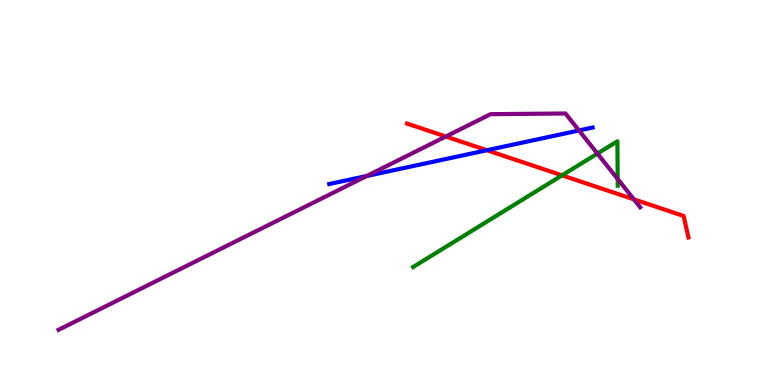[{'lines': ['blue', 'red'], 'intersections': [{'x': 6.28, 'y': 6.1}]}, {'lines': ['green', 'red'], 'intersections': [{'x': 7.25, 'y': 5.45}]}, {'lines': ['purple', 'red'], 'intersections': [{'x': 5.75, 'y': 6.45}, {'x': 8.18, 'y': 4.82}]}, {'lines': ['blue', 'green'], 'intersections': []}, {'lines': ['blue', 'purple'], 'intersections': [{'x': 4.73, 'y': 5.43}, {'x': 7.47, 'y': 6.61}]}, {'lines': ['green', 'purple'], 'intersections': [{'x': 7.71, 'y': 6.01}, {'x': 7.97, 'y': 5.35}]}]